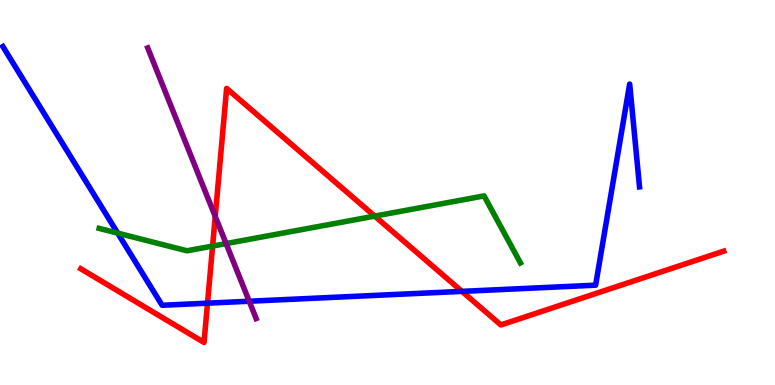[{'lines': ['blue', 'red'], 'intersections': [{'x': 2.68, 'y': 2.13}, {'x': 5.96, 'y': 2.43}]}, {'lines': ['green', 'red'], 'intersections': [{'x': 2.74, 'y': 3.61}, {'x': 4.83, 'y': 4.39}]}, {'lines': ['purple', 'red'], 'intersections': [{'x': 2.78, 'y': 4.38}]}, {'lines': ['blue', 'green'], 'intersections': [{'x': 1.52, 'y': 3.94}]}, {'lines': ['blue', 'purple'], 'intersections': [{'x': 3.22, 'y': 2.18}]}, {'lines': ['green', 'purple'], 'intersections': [{'x': 2.92, 'y': 3.67}]}]